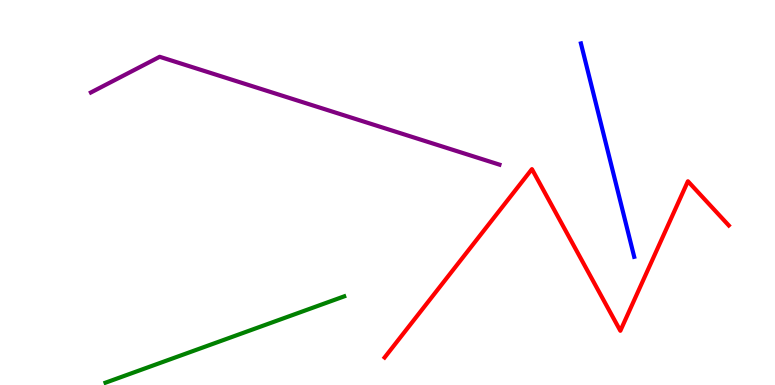[{'lines': ['blue', 'red'], 'intersections': []}, {'lines': ['green', 'red'], 'intersections': []}, {'lines': ['purple', 'red'], 'intersections': []}, {'lines': ['blue', 'green'], 'intersections': []}, {'lines': ['blue', 'purple'], 'intersections': []}, {'lines': ['green', 'purple'], 'intersections': []}]